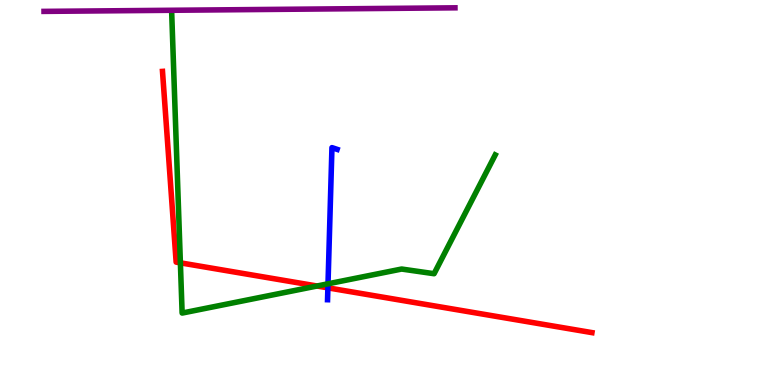[{'lines': ['blue', 'red'], 'intersections': [{'x': 4.23, 'y': 2.52}]}, {'lines': ['green', 'red'], 'intersections': [{'x': 2.33, 'y': 3.17}, {'x': 4.09, 'y': 2.57}]}, {'lines': ['purple', 'red'], 'intersections': []}, {'lines': ['blue', 'green'], 'intersections': [{'x': 4.23, 'y': 2.63}]}, {'lines': ['blue', 'purple'], 'intersections': []}, {'lines': ['green', 'purple'], 'intersections': []}]